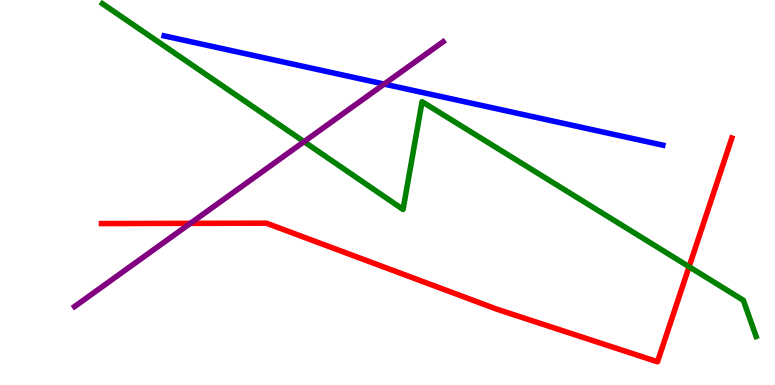[{'lines': ['blue', 'red'], 'intersections': []}, {'lines': ['green', 'red'], 'intersections': [{'x': 8.89, 'y': 3.07}]}, {'lines': ['purple', 'red'], 'intersections': [{'x': 2.46, 'y': 4.2}]}, {'lines': ['blue', 'green'], 'intersections': []}, {'lines': ['blue', 'purple'], 'intersections': [{'x': 4.96, 'y': 7.82}]}, {'lines': ['green', 'purple'], 'intersections': [{'x': 3.92, 'y': 6.32}]}]